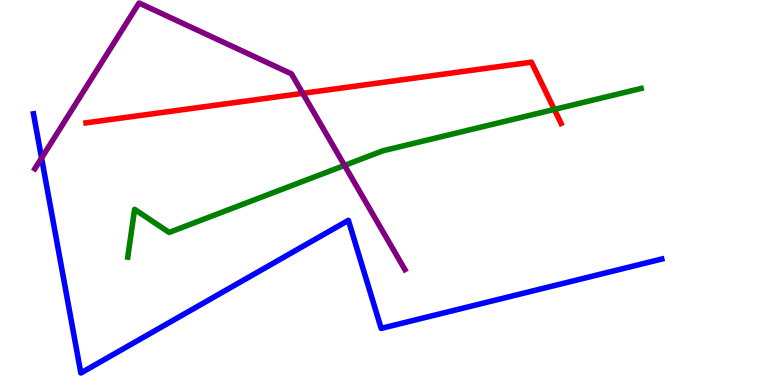[{'lines': ['blue', 'red'], 'intersections': []}, {'lines': ['green', 'red'], 'intersections': [{'x': 7.15, 'y': 7.16}]}, {'lines': ['purple', 'red'], 'intersections': [{'x': 3.91, 'y': 7.58}]}, {'lines': ['blue', 'green'], 'intersections': []}, {'lines': ['blue', 'purple'], 'intersections': [{'x': 0.536, 'y': 5.89}]}, {'lines': ['green', 'purple'], 'intersections': [{'x': 4.45, 'y': 5.7}]}]